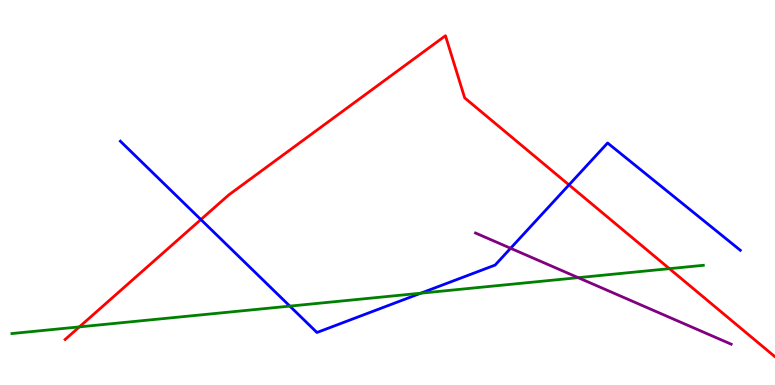[{'lines': ['blue', 'red'], 'intersections': [{'x': 2.59, 'y': 4.3}, {'x': 7.34, 'y': 5.2}]}, {'lines': ['green', 'red'], 'intersections': [{'x': 1.02, 'y': 1.51}, {'x': 8.64, 'y': 3.02}]}, {'lines': ['purple', 'red'], 'intersections': []}, {'lines': ['blue', 'green'], 'intersections': [{'x': 3.74, 'y': 2.05}, {'x': 5.43, 'y': 2.38}]}, {'lines': ['blue', 'purple'], 'intersections': [{'x': 6.59, 'y': 3.55}]}, {'lines': ['green', 'purple'], 'intersections': [{'x': 7.46, 'y': 2.79}]}]